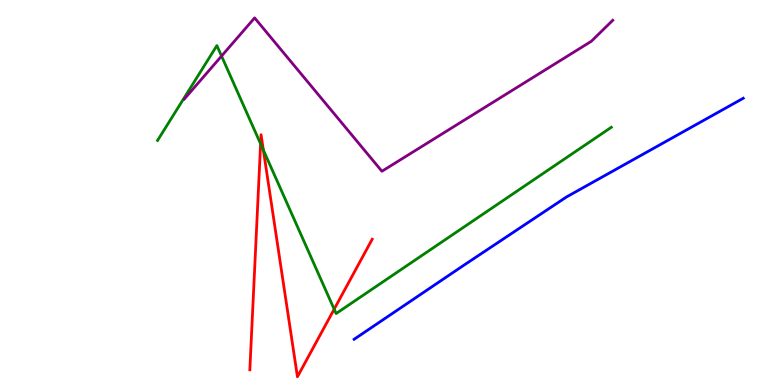[{'lines': ['blue', 'red'], 'intersections': []}, {'lines': ['green', 'red'], 'intersections': [{'x': 3.36, 'y': 6.26}, {'x': 3.4, 'y': 6.1}, {'x': 4.31, 'y': 1.97}]}, {'lines': ['purple', 'red'], 'intersections': []}, {'lines': ['blue', 'green'], 'intersections': []}, {'lines': ['blue', 'purple'], 'intersections': []}, {'lines': ['green', 'purple'], 'intersections': [{'x': 2.86, 'y': 8.54}]}]